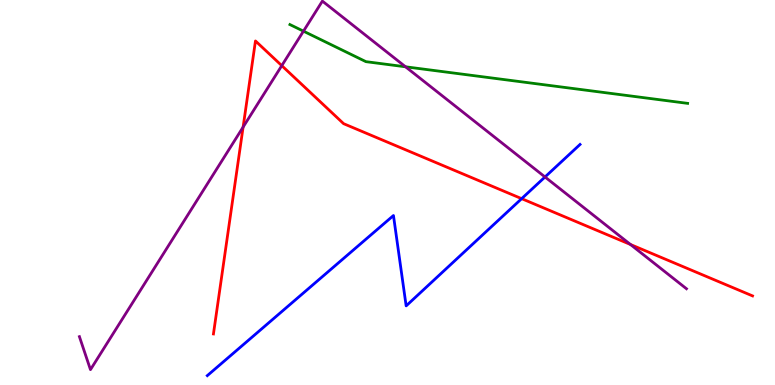[{'lines': ['blue', 'red'], 'intersections': [{'x': 6.73, 'y': 4.84}]}, {'lines': ['green', 'red'], 'intersections': []}, {'lines': ['purple', 'red'], 'intersections': [{'x': 3.14, 'y': 6.7}, {'x': 3.64, 'y': 8.3}, {'x': 8.13, 'y': 3.65}]}, {'lines': ['blue', 'green'], 'intersections': []}, {'lines': ['blue', 'purple'], 'intersections': [{'x': 7.03, 'y': 5.4}]}, {'lines': ['green', 'purple'], 'intersections': [{'x': 3.92, 'y': 9.19}, {'x': 5.23, 'y': 8.27}]}]